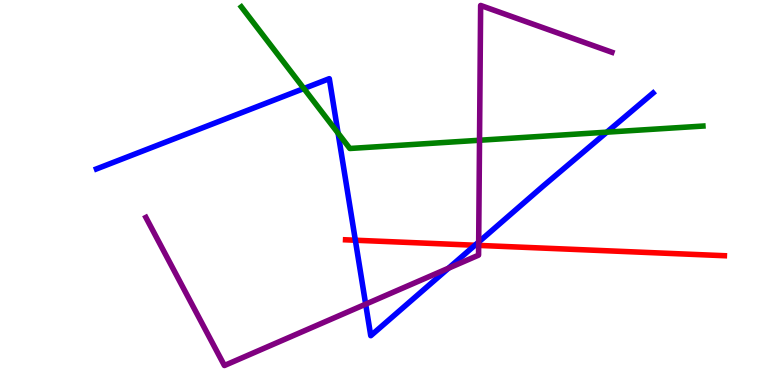[{'lines': ['blue', 'red'], 'intersections': [{'x': 4.59, 'y': 3.76}, {'x': 6.13, 'y': 3.63}]}, {'lines': ['green', 'red'], 'intersections': []}, {'lines': ['purple', 'red'], 'intersections': [{'x': 6.18, 'y': 3.63}]}, {'lines': ['blue', 'green'], 'intersections': [{'x': 3.92, 'y': 7.7}, {'x': 4.36, 'y': 6.54}, {'x': 7.83, 'y': 6.57}]}, {'lines': ['blue', 'purple'], 'intersections': [{'x': 4.72, 'y': 2.1}, {'x': 5.79, 'y': 3.03}, {'x': 6.18, 'y': 3.71}]}, {'lines': ['green', 'purple'], 'intersections': [{'x': 6.19, 'y': 6.36}]}]